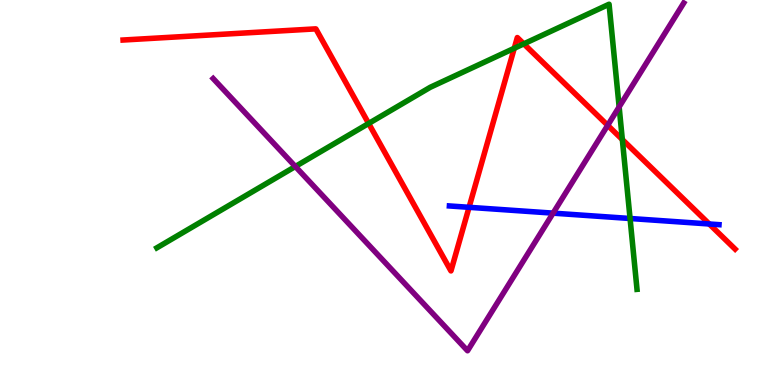[{'lines': ['blue', 'red'], 'intersections': [{'x': 6.05, 'y': 4.62}, {'x': 9.15, 'y': 4.18}]}, {'lines': ['green', 'red'], 'intersections': [{'x': 4.76, 'y': 6.79}, {'x': 6.64, 'y': 8.75}, {'x': 6.76, 'y': 8.86}, {'x': 8.03, 'y': 6.38}]}, {'lines': ['purple', 'red'], 'intersections': [{'x': 7.84, 'y': 6.74}]}, {'lines': ['blue', 'green'], 'intersections': [{'x': 8.13, 'y': 4.32}]}, {'lines': ['blue', 'purple'], 'intersections': [{'x': 7.14, 'y': 4.46}]}, {'lines': ['green', 'purple'], 'intersections': [{'x': 3.81, 'y': 5.68}, {'x': 7.99, 'y': 7.22}]}]